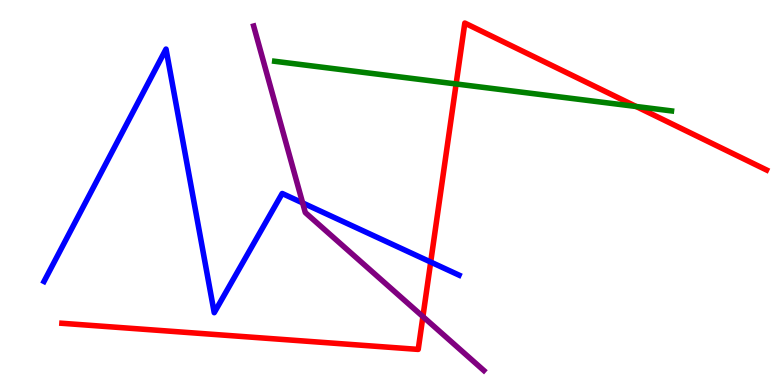[{'lines': ['blue', 'red'], 'intersections': [{'x': 5.56, 'y': 3.19}]}, {'lines': ['green', 'red'], 'intersections': [{'x': 5.89, 'y': 7.82}, {'x': 8.21, 'y': 7.23}]}, {'lines': ['purple', 'red'], 'intersections': [{'x': 5.46, 'y': 1.78}]}, {'lines': ['blue', 'green'], 'intersections': []}, {'lines': ['blue', 'purple'], 'intersections': [{'x': 3.9, 'y': 4.73}]}, {'lines': ['green', 'purple'], 'intersections': []}]